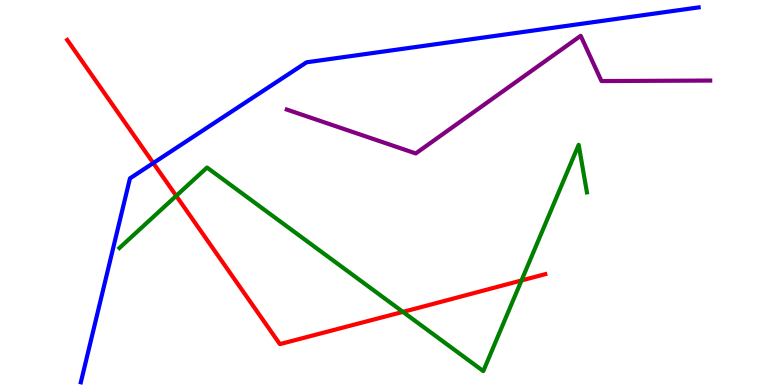[{'lines': ['blue', 'red'], 'intersections': [{'x': 1.98, 'y': 5.77}]}, {'lines': ['green', 'red'], 'intersections': [{'x': 2.27, 'y': 4.91}, {'x': 5.2, 'y': 1.9}, {'x': 6.73, 'y': 2.72}]}, {'lines': ['purple', 'red'], 'intersections': []}, {'lines': ['blue', 'green'], 'intersections': []}, {'lines': ['blue', 'purple'], 'intersections': []}, {'lines': ['green', 'purple'], 'intersections': []}]